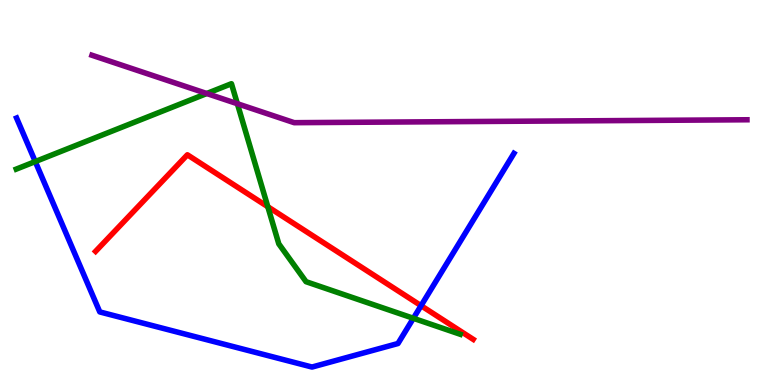[{'lines': ['blue', 'red'], 'intersections': [{'x': 5.43, 'y': 2.06}]}, {'lines': ['green', 'red'], 'intersections': [{'x': 3.46, 'y': 4.63}]}, {'lines': ['purple', 'red'], 'intersections': []}, {'lines': ['blue', 'green'], 'intersections': [{'x': 0.455, 'y': 5.8}, {'x': 5.33, 'y': 1.73}]}, {'lines': ['blue', 'purple'], 'intersections': []}, {'lines': ['green', 'purple'], 'intersections': [{'x': 2.67, 'y': 7.57}, {'x': 3.06, 'y': 7.31}]}]